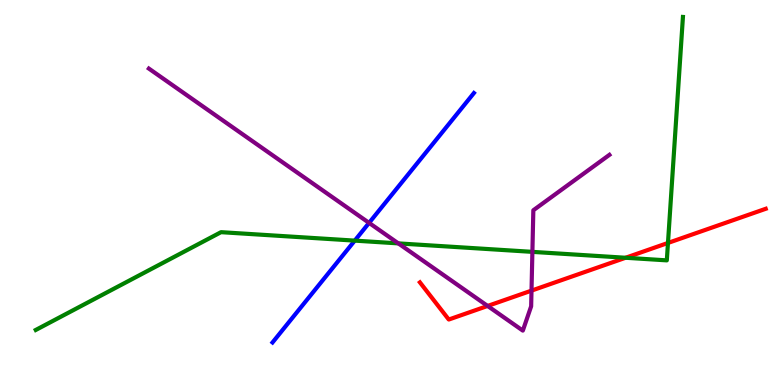[{'lines': ['blue', 'red'], 'intersections': []}, {'lines': ['green', 'red'], 'intersections': [{'x': 8.07, 'y': 3.3}, {'x': 8.62, 'y': 3.69}]}, {'lines': ['purple', 'red'], 'intersections': [{'x': 6.29, 'y': 2.05}, {'x': 6.86, 'y': 2.45}]}, {'lines': ['blue', 'green'], 'intersections': [{'x': 4.58, 'y': 3.75}]}, {'lines': ['blue', 'purple'], 'intersections': [{'x': 4.76, 'y': 4.21}]}, {'lines': ['green', 'purple'], 'intersections': [{'x': 5.14, 'y': 3.68}, {'x': 6.87, 'y': 3.46}]}]